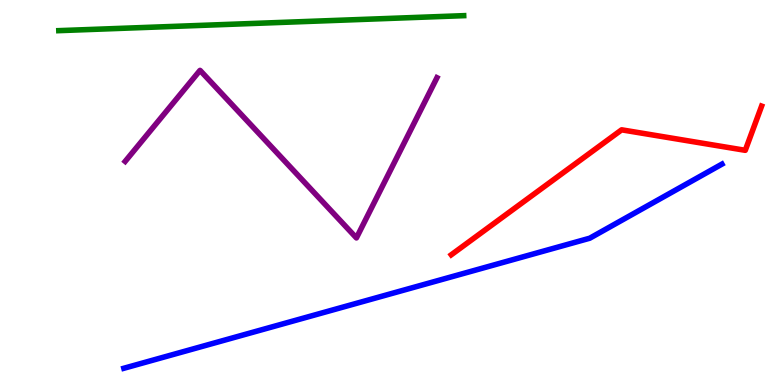[{'lines': ['blue', 'red'], 'intersections': []}, {'lines': ['green', 'red'], 'intersections': []}, {'lines': ['purple', 'red'], 'intersections': []}, {'lines': ['blue', 'green'], 'intersections': []}, {'lines': ['blue', 'purple'], 'intersections': []}, {'lines': ['green', 'purple'], 'intersections': []}]